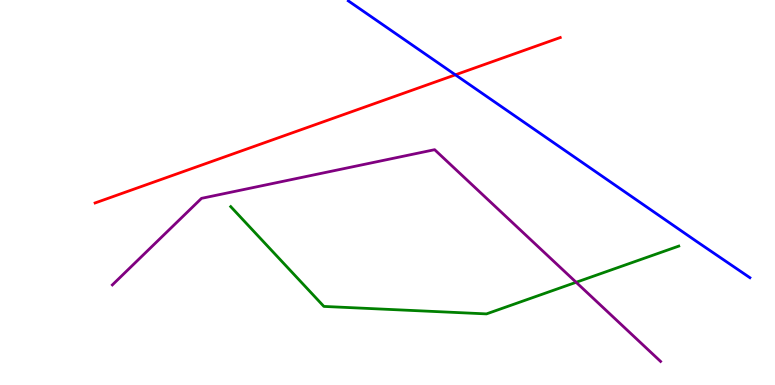[{'lines': ['blue', 'red'], 'intersections': [{'x': 5.88, 'y': 8.06}]}, {'lines': ['green', 'red'], 'intersections': []}, {'lines': ['purple', 'red'], 'intersections': []}, {'lines': ['blue', 'green'], 'intersections': []}, {'lines': ['blue', 'purple'], 'intersections': []}, {'lines': ['green', 'purple'], 'intersections': [{'x': 7.43, 'y': 2.67}]}]